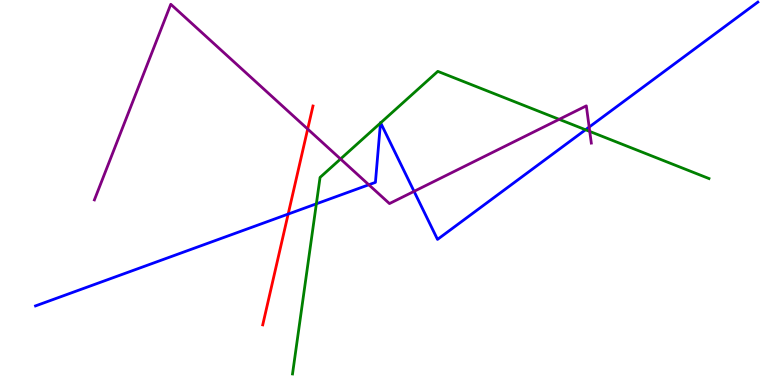[{'lines': ['blue', 'red'], 'intersections': [{'x': 3.72, 'y': 4.44}]}, {'lines': ['green', 'red'], 'intersections': []}, {'lines': ['purple', 'red'], 'intersections': [{'x': 3.97, 'y': 6.65}]}, {'lines': ['blue', 'green'], 'intersections': [{'x': 4.08, 'y': 4.71}, {'x': 4.91, 'y': 6.8}, {'x': 4.91, 'y': 6.81}, {'x': 7.56, 'y': 6.63}]}, {'lines': ['blue', 'purple'], 'intersections': [{'x': 4.76, 'y': 5.2}, {'x': 5.34, 'y': 5.03}, {'x': 7.6, 'y': 6.7}]}, {'lines': ['green', 'purple'], 'intersections': [{'x': 4.39, 'y': 5.87}, {'x': 7.22, 'y': 6.9}, {'x': 7.61, 'y': 6.59}]}]